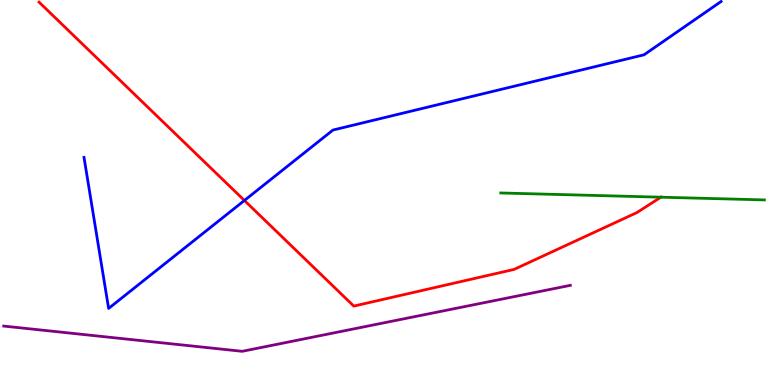[{'lines': ['blue', 'red'], 'intersections': [{'x': 3.15, 'y': 4.79}]}, {'lines': ['green', 'red'], 'intersections': [{'x': 8.53, 'y': 4.88}]}, {'lines': ['purple', 'red'], 'intersections': []}, {'lines': ['blue', 'green'], 'intersections': []}, {'lines': ['blue', 'purple'], 'intersections': []}, {'lines': ['green', 'purple'], 'intersections': []}]